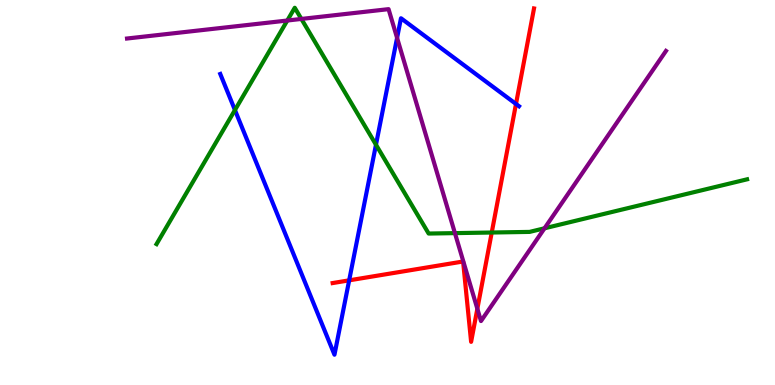[{'lines': ['blue', 'red'], 'intersections': [{'x': 4.51, 'y': 2.72}, {'x': 6.66, 'y': 7.3}]}, {'lines': ['green', 'red'], 'intersections': [{'x': 6.35, 'y': 3.96}]}, {'lines': ['purple', 'red'], 'intersections': [{'x': 6.16, 'y': 1.98}]}, {'lines': ['blue', 'green'], 'intersections': [{'x': 3.03, 'y': 7.14}, {'x': 4.85, 'y': 6.24}]}, {'lines': ['blue', 'purple'], 'intersections': [{'x': 5.12, 'y': 9.02}]}, {'lines': ['green', 'purple'], 'intersections': [{'x': 3.71, 'y': 9.47}, {'x': 3.89, 'y': 9.51}, {'x': 5.87, 'y': 3.94}, {'x': 7.03, 'y': 4.07}]}]